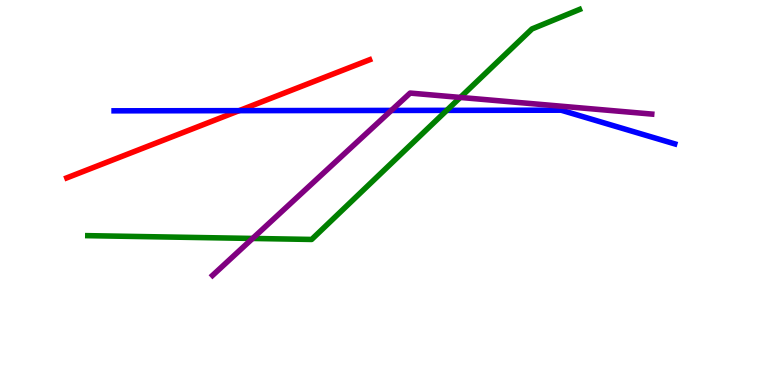[{'lines': ['blue', 'red'], 'intersections': [{'x': 3.09, 'y': 7.13}]}, {'lines': ['green', 'red'], 'intersections': []}, {'lines': ['purple', 'red'], 'intersections': []}, {'lines': ['blue', 'green'], 'intersections': [{'x': 5.76, 'y': 7.13}]}, {'lines': ['blue', 'purple'], 'intersections': [{'x': 5.05, 'y': 7.13}]}, {'lines': ['green', 'purple'], 'intersections': [{'x': 3.26, 'y': 3.81}, {'x': 5.94, 'y': 7.47}]}]